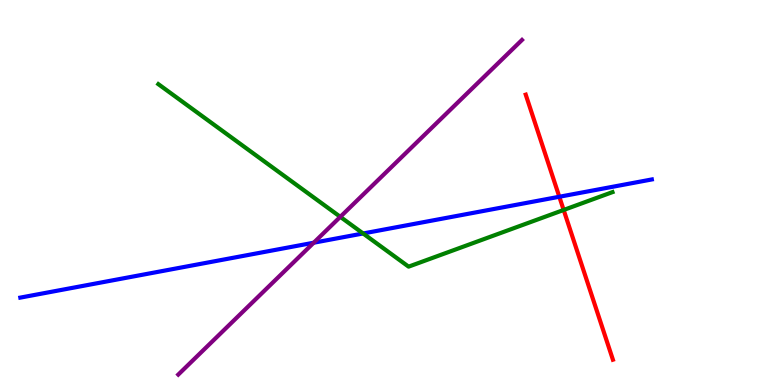[{'lines': ['blue', 'red'], 'intersections': [{'x': 7.22, 'y': 4.89}]}, {'lines': ['green', 'red'], 'intersections': [{'x': 7.27, 'y': 4.55}]}, {'lines': ['purple', 'red'], 'intersections': []}, {'lines': ['blue', 'green'], 'intersections': [{'x': 4.69, 'y': 3.94}]}, {'lines': ['blue', 'purple'], 'intersections': [{'x': 4.05, 'y': 3.7}]}, {'lines': ['green', 'purple'], 'intersections': [{'x': 4.39, 'y': 4.37}]}]